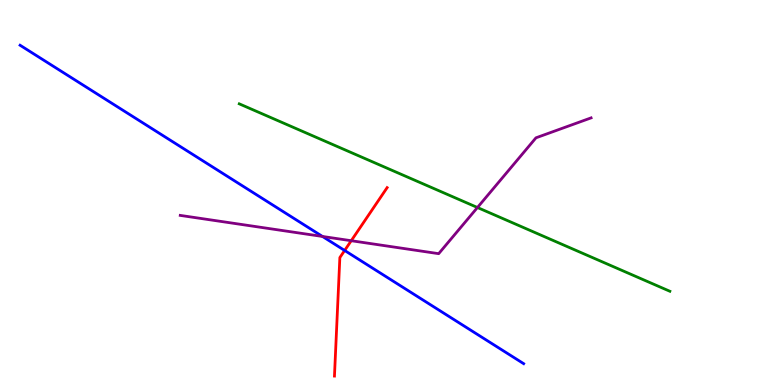[{'lines': ['blue', 'red'], 'intersections': [{'x': 4.45, 'y': 3.49}]}, {'lines': ['green', 'red'], 'intersections': []}, {'lines': ['purple', 'red'], 'intersections': [{'x': 4.53, 'y': 3.75}]}, {'lines': ['blue', 'green'], 'intersections': []}, {'lines': ['blue', 'purple'], 'intersections': [{'x': 4.16, 'y': 3.86}]}, {'lines': ['green', 'purple'], 'intersections': [{'x': 6.16, 'y': 4.61}]}]